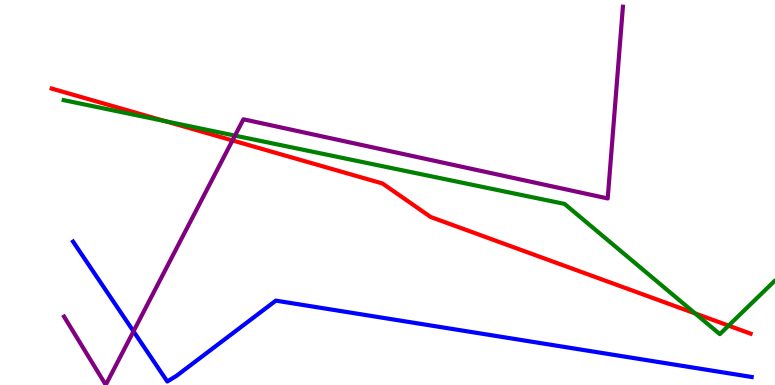[{'lines': ['blue', 'red'], 'intersections': []}, {'lines': ['green', 'red'], 'intersections': [{'x': 2.14, 'y': 6.85}, {'x': 8.97, 'y': 1.86}, {'x': 9.4, 'y': 1.54}]}, {'lines': ['purple', 'red'], 'intersections': [{'x': 3.0, 'y': 6.35}]}, {'lines': ['blue', 'green'], 'intersections': []}, {'lines': ['blue', 'purple'], 'intersections': [{'x': 1.72, 'y': 1.39}]}, {'lines': ['green', 'purple'], 'intersections': [{'x': 3.03, 'y': 6.48}]}]